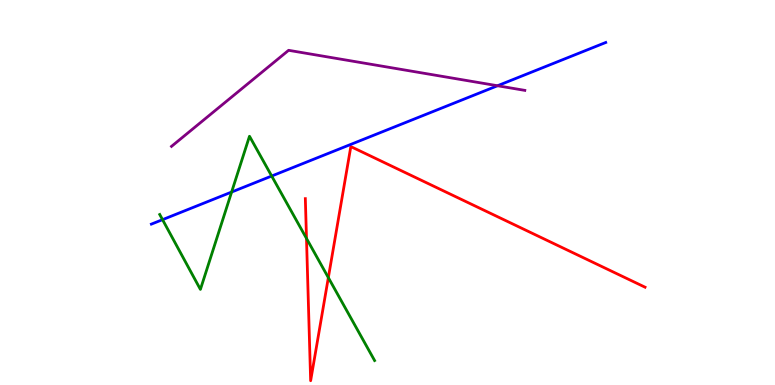[{'lines': ['blue', 'red'], 'intersections': []}, {'lines': ['green', 'red'], 'intersections': [{'x': 3.95, 'y': 3.81}, {'x': 4.24, 'y': 2.79}]}, {'lines': ['purple', 'red'], 'intersections': []}, {'lines': ['blue', 'green'], 'intersections': [{'x': 2.1, 'y': 4.29}, {'x': 2.99, 'y': 5.01}, {'x': 3.51, 'y': 5.43}]}, {'lines': ['blue', 'purple'], 'intersections': [{'x': 6.42, 'y': 7.77}]}, {'lines': ['green', 'purple'], 'intersections': []}]